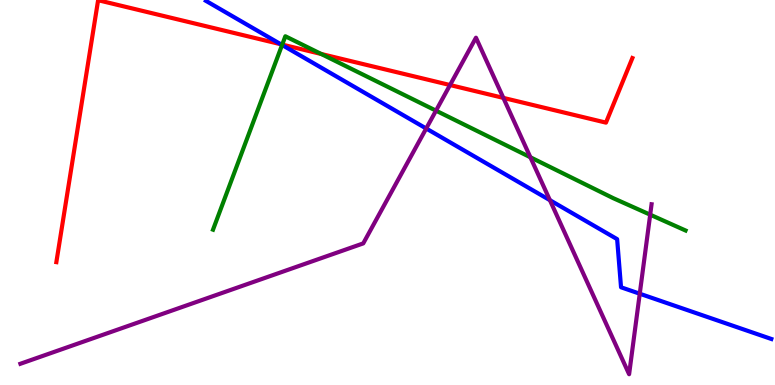[{'lines': ['blue', 'red'], 'intersections': [{'x': 3.62, 'y': 8.85}]}, {'lines': ['green', 'red'], 'intersections': [{'x': 3.64, 'y': 8.84}, {'x': 4.14, 'y': 8.6}]}, {'lines': ['purple', 'red'], 'intersections': [{'x': 5.81, 'y': 7.79}, {'x': 6.5, 'y': 7.46}]}, {'lines': ['blue', 'green'], 'intersections': [{'x': 3.64, 'y': 8.83}]}, {'lines': ['blue', 'purple'], 'intersections': [{'x': 5.5, 'y': 6.66}, {'x': 7.1, 'y': 4.8}, {'x': 8.25, 'y': 2.37}]}, {'lines': ['green', 'purple'], 'intersections': [{'x': 5.63, 'y': 7.13}, {'x': 6.84, 'y': 5.92}, {'x': 8.39, 'y': 4.42}]}]